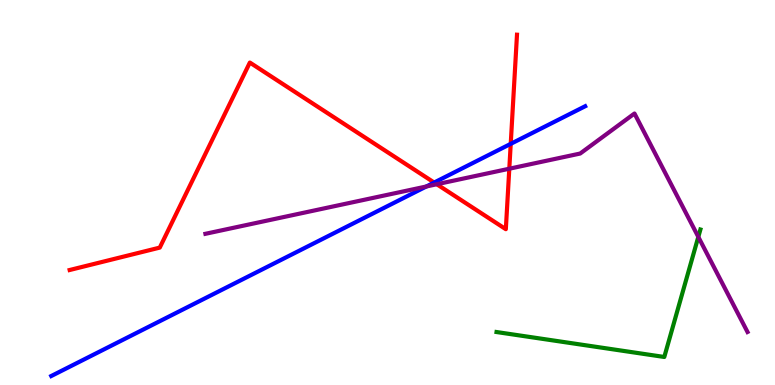[{'lines': ['blue', 'red'], 'intersections': [{'x': 5.6, 'y': 5.26}, {'x': 6.59, 'y': 6.26}]}, {'lines': ['green', 'red'], 'intersections': []}, {'lines': ['purple', 'red'], 'intersections': [{'x': 5.64, 'y': 5.21}, {'x': 6.57, 'y': 5.62}]}, {'lines': ['blue', 'green'], 'intersections': []}, {'lines': ['blue', 'purple'], 'intersections': [{'x': 5.5, 'y': 5.16}]}, {'lines': ['green', 'purple'], 'intersections': [{'x': 9.01, 'y': 3.85}]}]